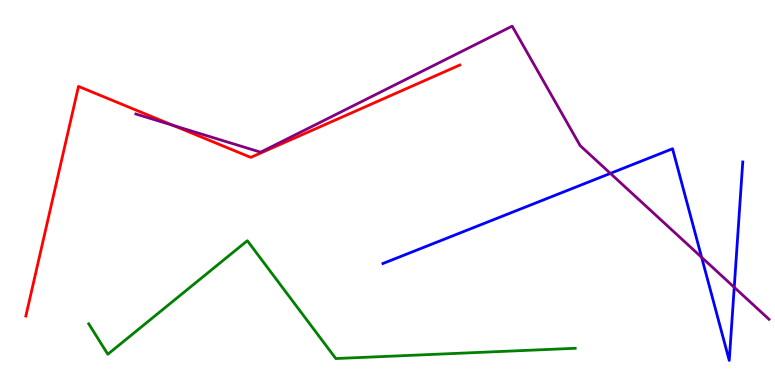[{'lines': ['blue', 'red'], 'intersections': []}, {'lines': ['green', 'red'], 'intersections': []}, {'lines': ['purple', 'red'], 'intersections': [{'x': 2.23, 'y': 6.74}]}, {'lines': ['blue', 'green'], 'intersections': []}, {'lines': ['blue', 'purple'], 'intersections': [{'x': 7.88, 'y': 5.5}, {'x': 9.05, 'y': 3.32}, {'x': 9.47, 'y': 2.54}]}, {'lines': ['green', 'purple'], 'intersections': []}]